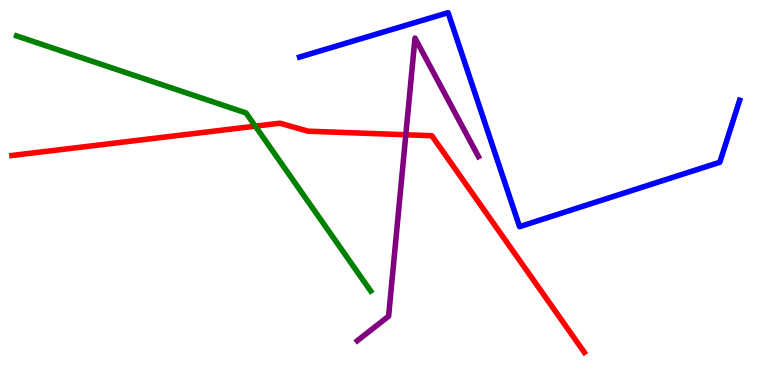[{'lines': ['blue', 'red'], 'intersections': []}, {'lines': ['green', 'red'], 'intersections': [{'x': 3.29, 'y': 6.72}]}, {'lines': ['purple', 'red'], 'intersections': [{'x': 5.24, 'y': 6.5}]}, {'lines': ['blue', 'green'], 'intersections': []}, {'lines': ['blue', 'purple'], 'intersections': []}, {'lines': ['green', 'purple'], 'intersections': []}]